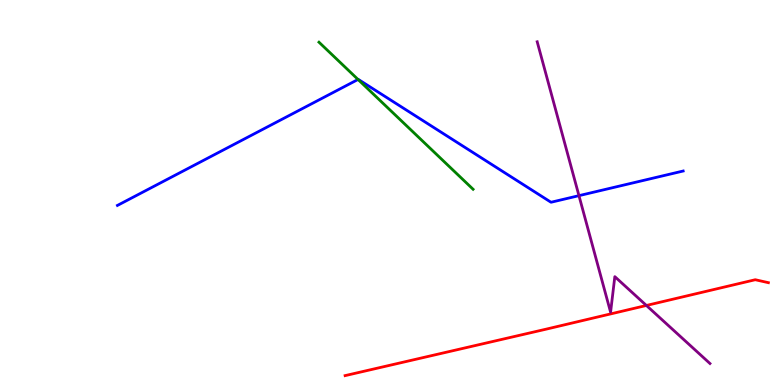[{'lines': ['blue', 'red'], 'intersections': []}, {'lines': ['green', 'red'], 'intersections': []}, {'lines': ['purple', 'red'], 'intersections': [{'x': 8.34, 'y': 2.07}]}, {'lines': ['blue', 'green'], 'intersections': [{'x': 4.62, 'y': 7.94}]}, {'lines': ['blue', 'purple'], 'intersections': [{'x': 7.47, 'y': 4.92}]}, {'lines': ['green', 'purple'], 'intersections': []}]